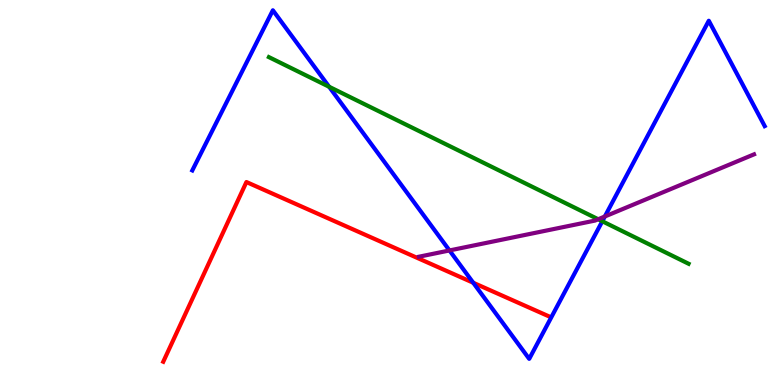[{'lines': ['blue', 'red'], 'intersections': [{'x': 6.11, 'y': 2.66}]}, {'lines': ['green', 'red'], 'intersections': []}, {'lines': ['purple', 'red'], 'intersections': []}, {'lines': ['blue', 'green'], 'intersections': [{'x': 4.25, 'y': 7.75}, {'x': 7.77, 'y': 4.25}]}, {'lines': ['blue', 'purple'], 'intersections': [{'x': 5.8, 'y': 3.49}, {'x': 7.8, 'y': 4.38}]}, {'lines': ['green', 'purple'], 'intersections': [{'x': 7.72, 'y': 4.31}]}]